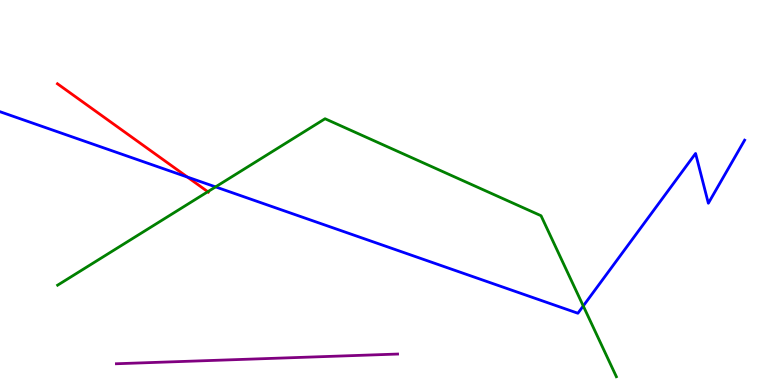[{'lines': ['blue', 'red'], 'intersections': [{'x': 2.42, 'y': 5.4}]}, {'lines': ['green', 'red'], 'intersections': [{'x': 2.68, 'y': 5.02}]}, {'lines': ['purple', 'red'], 'intersections': []}, {'lines': ['blue', 'green'], 'intersections': [{'x': 2.78, 'y': 5.15}, {'x': 7.53, 'y': 2.05}]}, {'lines': ['blue', 'purple'], 'intersections': []}, {'lines': ['green', 'purple'], 'intersections': []}]